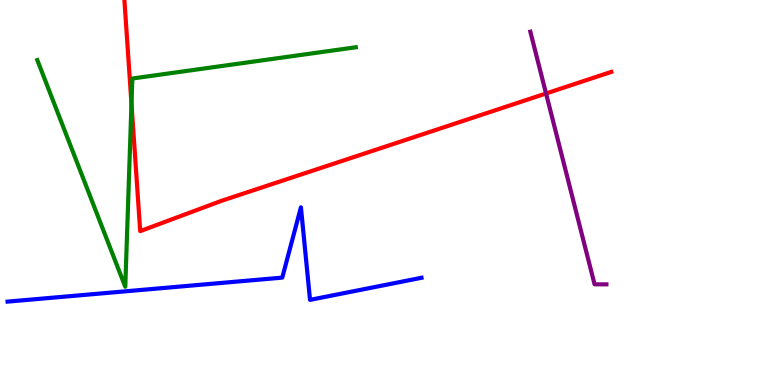[{'lines': ['blue', 'red'], 'intersections': []}, {'lines': ['green', 'red'], 'intersections': [{'x': 1.7, 'y': 7.31}]}, {'lines': ['purple', 'red'], 'intersections': [{'x': 7.05, 'y': 7.57}]}, {'lines': ['blue', 'green'], 'intersections': []}, {'lines': ['blue', 'purple'], 'intersections': []}, {'lines': ['green', 'purple'], 'intersections': []}]